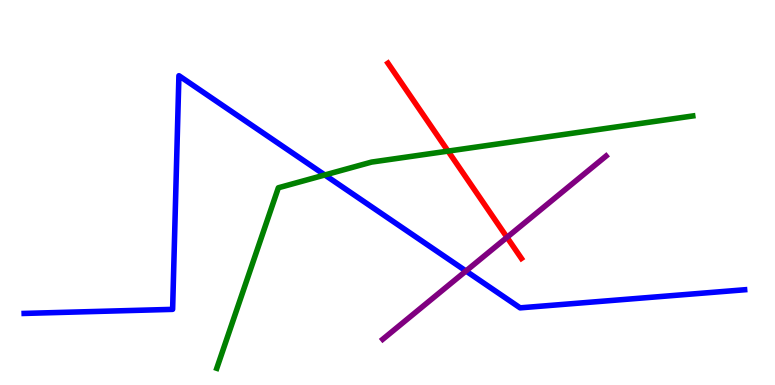[{'lines': ['blue', 'red'], 'intersections': []}, {'lines': ['green', 'red'], 'intersections': [{'x': 5.78, 'y': 6.08}]}, {'lines': ['purple', 'red'], 'intersections': [{'x': 6.54, 'y': 3.84}]}, {'lines': ['blue', 'green'], 'intersections': [{'x': 4.19, 'y': 5.46}]}, {'lines': ['blue', 'purple'], 'intersections': [{'x': 6.01, 'y': 2.96}]}, {'lines': ['green', 'purple'], 'intersections': []}]